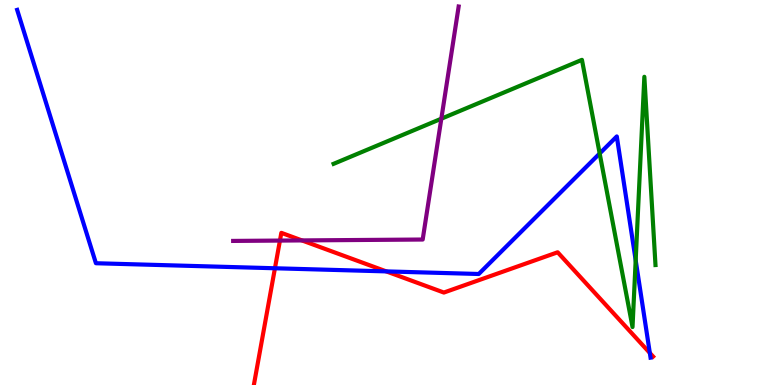[{'lines': ['blue', 'red'], 'intersections': [{'x': 3.55, 'y': 3.03}, {'x': 4.98, 'y': 2.95}, {'x': 8.38, 'y': 0.832}]}, {'lines': ['green', 'red'], 'intersections': []}, {'lines': ['purple', 'red'], 'intersections': [{'x': 3.61, 'y': 3.75}, {'x': 3.9, 'y': 3.76}]}, {'lines': ['blue', 'green'], 'intersections': [{'x': 7.74, 'y': 6.01}, {'x': 8.2, 'y': 3.24}]}, {'lines': ['blue', 'purple'], 'intersections': []}, {'lines': ['green', 'purple'], 'intersections': [{'x': 5.69, 'y': 6.92}]}]